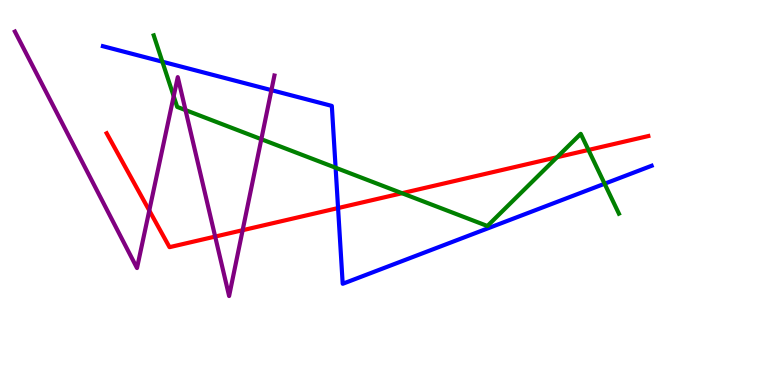[{'lines': ['blue', 'red'], 'intersections': [{'x': 4.36, 'y': 4.6}]}, {'lines': ['green', 'red'], 'intersections': [{'x': 5.19, 'y': 4.98}, {'x': 7.19, 'y': 5.92}, {'x': 7.59, 'y': 6.11}]}, {'lines': ['purple', 'red'], 'intersections': [{'x': 1.93, 'y': 4.53}, {'x': 2.78, 'y': 3.86}, {'x': 3.13, 'y': 4.02}]}, {'lines': ['blue', 'green'], 'intersections': [{'x': 2.1, 'y': 8.4}, {'x': 4.33, 'y': 5.64}, {'x': 7.8, 'y': 5.23}]}, {'lines': ['blue', 'purple'], 'intersections': [{'x': 3.5, 'y': 7.66}]}, {'lines': ['green', 'purple'], 'intersections': [{'x': 2.24, 'y': 7.5}, {'x': 2.39, 'y': 7.14}, {'x': 3.37, 'y': 6.38}]}]